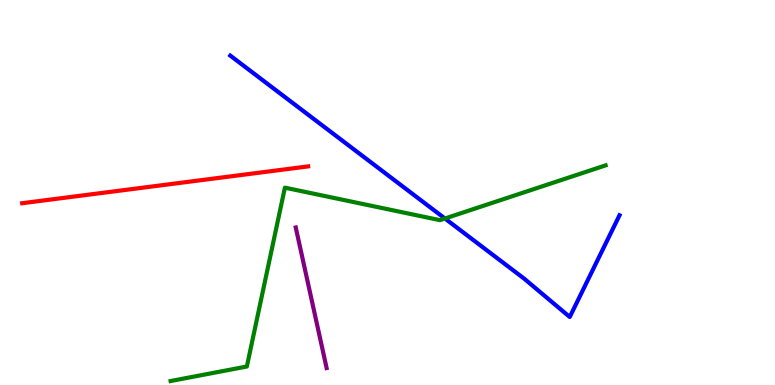[{'lines': ['blue', 'red'], 'intersections': []}, {'lines': ['green', 'red'], 'intersections': []}, {'lines': ['purple', 'red'], 'intersections': []}, {'lines': ['blue', 'green'], 'intersections': [{'x': 5.74, 'y': 4.32}]}, {'lines': ['blue', 'purple'], 'intersections': []}, {'lines': ['green', 'purple'], 'intersections': []}]